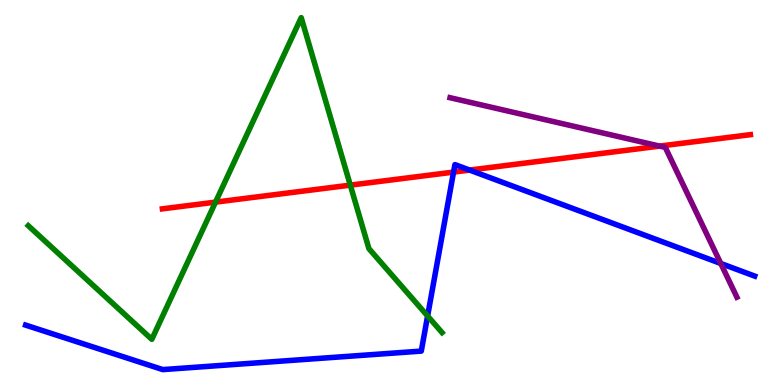[{'lines': ['blue', 'red'], 'intersections': [{'x': 5.85, 'y': 5.53}, {'x': 6.06, 'y': 5.58}]}, {'lines': ['green', 'red'], 'intersections': [{'x': 2.78, 'y': 4.75}, {'x': 4.52, 'y': 5.19}]}, {'lines': ['purple', 'red'], 'intersections': [{'x': 8.51, 'y': 6.2}]}, {'lines': ['blue', 'green'], 'intersections': [{'x': 5.52, 'y': 1.79}]}, {'lines': ['blue', 'purple'], 'intersections': [{'x': 9.3, 'y': 3.16}]}, {'lines': ['green', 'purple'], 'intersections': []}]